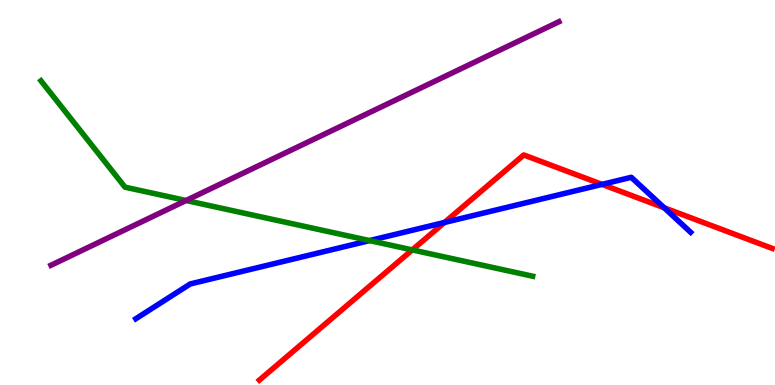[{'lines': ['blue', 'red'], 'intersections': [{'x': 5.74, 'y': 4.22}, {'x': 7.77, 'y': 5.21}, {'x': 8.57, 'y': 4.6}]}, {'lines': ['green', 'red'], 'intersections': [{'x': 5.32, 'y': 3.51}]}, {'lines': ['purple', 'red'], 'intersections': []}, {'lines': ['blue', 'green'], 'intersections': [{'x': 4.77, 'y': 3.75}]}, {'lines': ['blue', 'purple'], 'intersections': []}, {'lines': ['green', 'purple'], 'intersections': [{'x': 2.4, 'y': 4.79}]}]